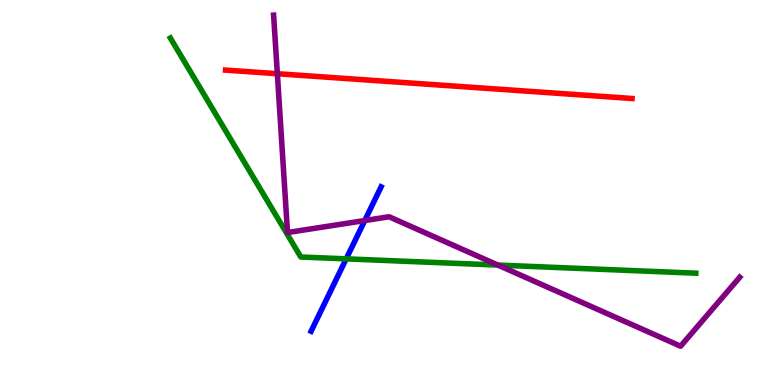[{'lines': ['blue', 'red'], 'intersections': []}, {'lines': ['green', 'red'], 'intersections': []}, {'lines': ['purple', 'red'], 'intersections': [{'x': 3.58, 'y': 8.09}]}, {'lines': ['blue', 'green'], 'intersections': [{'x': 4.47, 'y': 3.28}]}, {'lines': ['blue', 'purple'], 'intersections': [{'x': 4.71, 'y': 4.27}]}, {'lines': ['green', 'purple'], 'intersections': [{'x': 6.42, 'y': 3.11}]}]